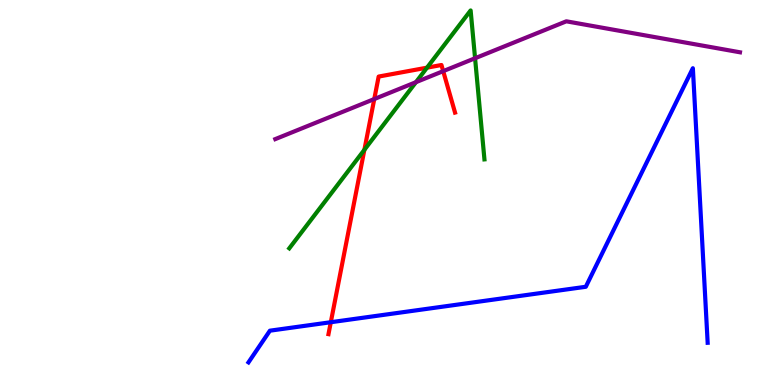[{'lines': ['blue', 'red'], 'intersections': [{'x': 4.27, 'y': 1.63}]}, {'lines': ['green', 'red'], 'intersections': [{'x': 4.7, 'y': 6.11}, {'x': 5.51, 'y': 8.24}]}, {'lines': ['purple', 'red'], 'intersections': [{'x': 4.83, 'y': 7.43}, {'x': 5.72, 'y': 8.15}]}, {'lines': ['blue', 'green'], 'intersections': []}, {'lines': ['blue', 'purple'], 'intersections': []}, {'lines': ['green', 'purple'], 'intersections': [{'x': 5.37, 'y': 7.87}, {'x': 6.13, 'y': 8.49}]}]